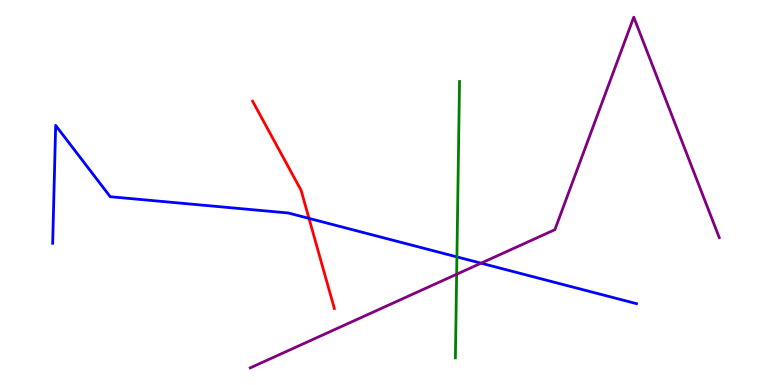[{'lines': ['blue', 'red'], 'intersections': [{'x': 3.99, 'y': 4.33}]}, {'lines': ['green', 'red'], 'intersections': []}, {'lines': ['purple', 'red'], 'intersections': []}, {'lines': ['blue', 'green'], 'intersections': [{'x': 5.9, 'y': 3.33}]}, {'lines': ['blue', 'purple'], 'intersections': [{'x': 6.21, 'y': 3.16}]}, {'lines': ['green', 'purple'], 'intersections': [{'x': 5.89, 'y': 2.88}]}]